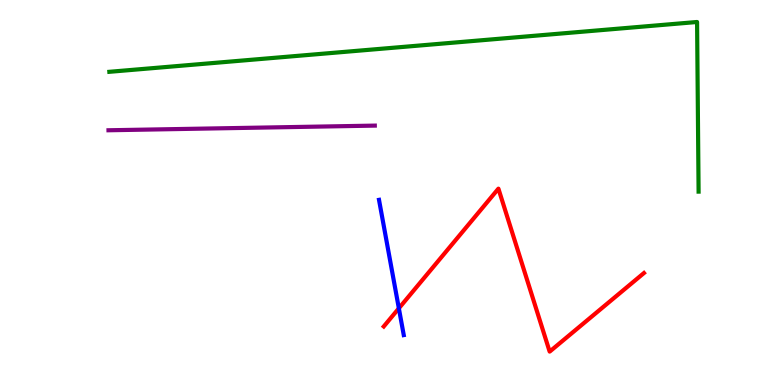[{'lines': ['blue', 'red'], 'intersections': [{'x': 5.15, 'y': 1.99}]}, {'lines': ['green', 'red'], 'intersections': []}, {'lines': ['purple', 'red'], 'intersections': []}, {'lines': ['blue', 'green'], 'intersections': []}, {'lines': ['blue', 'purple'], 'intersections': []}, {'lines': ['green', 'purple'], 'intersections': []}]